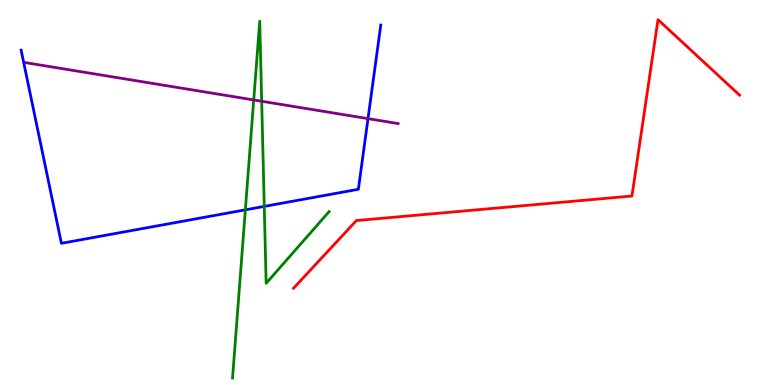[{'lines': ['blue', 'red'], 'intersections': []}, {'lines': ['green', 'red'], 'intersections': []}, {'lines': ['purple', 'red'], 'intersections': []}, {'lines': ['blue', 'green'], 'intersections': [{'x': 3.17, 'y': 4.55}, {'x': 3.41, 'y': 4.64}]}, {'lines': ['blue', 'purple'], 'intersections': [{'x': 4.75, 'y': 6.92}]}, {'lines': ['green', 'purple'], 'intersections': [{'x': 3.27, 'y': 7.4}, {'x': 3.38, 'y': 7.37}]}]